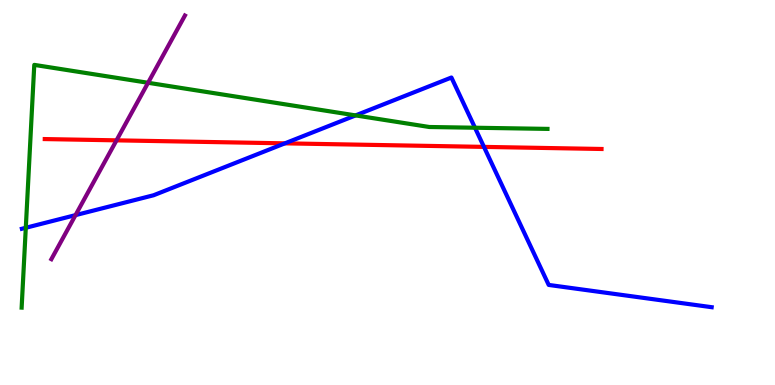[{'lines': ['blue', 'red'], 'intersections': [{'x': 3.68, 'y': 6.28}, {'x': 6.24, 'y': 6.18}]}, {'lines': ['green', 'red'], 'intersections': []}, {'lines': ['purple', 'red'], 'intersections': [{'x': 1.5, 'y': 6.35}]}, {'lines': ['blue', 'green'], 'intersections': [{'x': 0.333, 'y': 4.08}, {'x': 4.59, 'y': 7.0}, {'x': 6.13, 'y': 6.68}]}, {'lines': ['blue', 'purple'], 'intersections': [{'x': 0.974, 'y': 4.41}]}, {'lines': ['green', 'purple'], 'intersections': [{'x': 1.91, 'y': 7.85}]}]